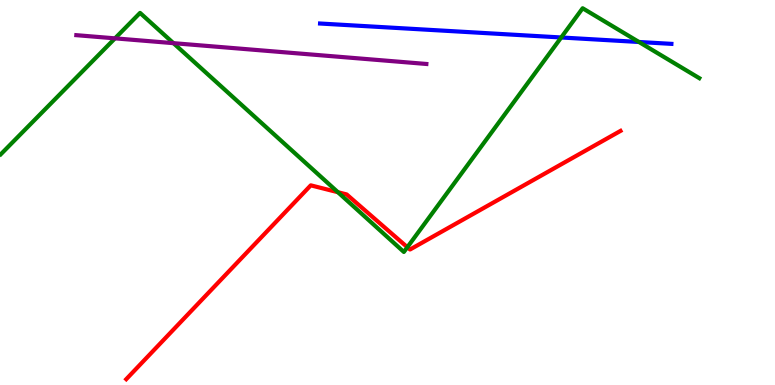[{'lines': ['blue', 'red'], 'intersections': []}, {'lines': ['green', 'red'], 'intersections': [{'x': 4.36, 'y': 5.01}, {'x': 5.26, 'y': 3.58}]}, {'lines': ['purple', 'red'], 'intersections': []}, {'lines': ['blue', 'green'], 'intersections': [{'x': 7.24, 'y': 9.03}, {'x': 8.24, 'y': 8.91}]}, {'lines': ['blue', 'purple'], 'intersections': []}, {'lines': ['green', 'purple'], 'intersections': [{'x': 1.48, 'y': 9.0}, {'x': 2.24, 'y': 8.88}]}]